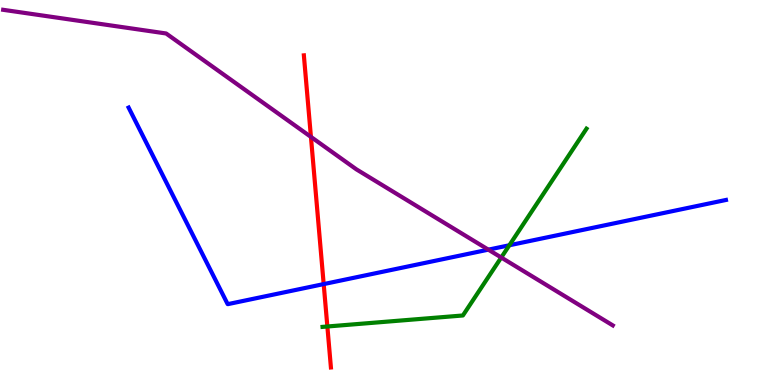[{'lines': ['blue', 'red'], 'intersections': [{'x': 4.18, 'y': 2.62}]}, {'lines': ['green', 'red'], 'intersections': [{'x': 4.22, 'y': 1.52}]}, {'lines': ['purple', 'red'], 'intersections': [{'x': 4.01, 'y': 6.44}]}, {'lines': ['blue', 'green'], 'intersections': [{'x': 6.57, 'y': 3.63}]}, {'lines': ['blue', 'purple'], 'intersections': [{'x': 6.3, 'y': 3.52}]}, {'lines': ['green', 'purple'], 'intersections': [{'x': 6.47, 'y': 3.31}]}]